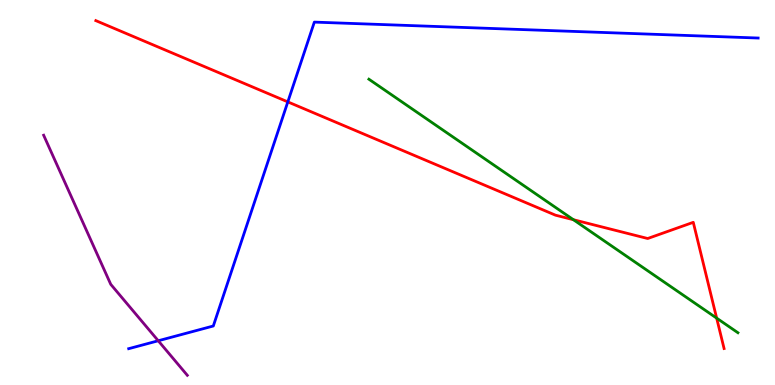[{'lines': ['blue', 'red'], 'intersections': [{'x': 3.71, 'y': 7.35}]}, {'lines': ['green', 'red'], 'intersections': [{'x': 7.4, 'y': 4.29}, {'x': 9.25, 'y': 1.74}]}, {'lines': ['purple', 'red'], 'intersections': []}, {'lines': ['blue', 'green'], 'intersections': []}, {'lines': ['blue', 'purple'], 'intersections': [{'x': 2.04, 'y': 1.15}]}, {'lines': ['green', 'purple'], 'intersections': []}]